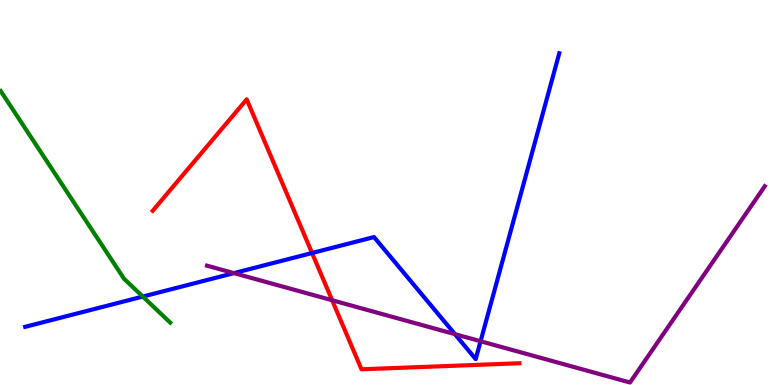[{'lines': ['blue', 'red'], 'intersections': [{'x': 4.03, 'y': 3.43}]}, {'lines': ['green', 'red'], 'intersections': []}, {'lines': ['purple', 'red'], 'intersections': [{'x': 4.29, 'y': 2.2}]}, {'lines': ['blue', 'green'], 'intersections': [{'x': 1.84, 'y': 2.3}]}, {'lines': ['blue', 'purple'], 'intersections': [{'x': 3.02, 'y': 2.91}, {'x': 5.87, 'y': 1.32}, {'x': 6.2, 'y': 1.14}]}, {'lines': ['green', 'purple'], 'intersections': []}]